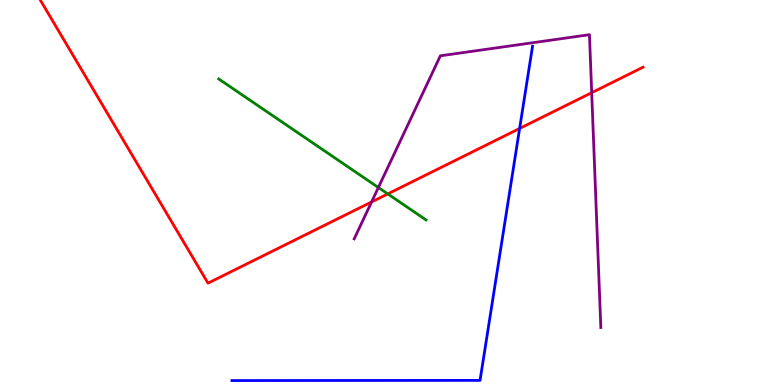[{'lines': ['blue', 'red'], 'intersections': [{'x': 6.7, 'y': 6.66}]}, {'lines': ['green', 'red'], 'intersections': [{'x': 5.0, 'y': 4.96}]}, {'lines': ['purple', 'red'], 'intersections': [{'x': 4.79, 'y': 4.75}, {'x': 7.63, 'y': 7.59}]}, {'lines': ['blue', 'green'], 'intersections': []}, {'lines': ['blue', 'purple'], 'intersections': []}, {'lines': ['green', 'purple'], 'intersections': [{'x': 4.88, 'y': 5.13}]}]